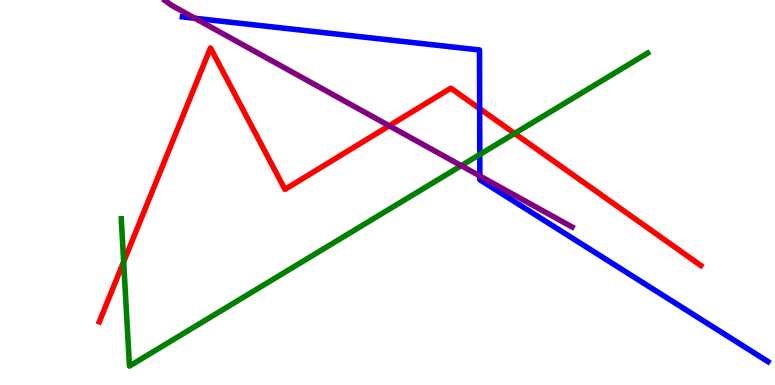[{'lines': ['blue', 'red'], 'intersections': [{'x': 6.19, 'y': 7.18}]}, {'lines': ['green', 'red'], 'intersections': [{'x': 1.6, 'y': 3.2}, {'x': 6.64, 'y': 6.53}]}, {'lines': ['purple', 'red'], 'intersections': [{'x': 5.02, 'y': 6.73}]}, {'lines': ['blue', 'green'], 'intersections': [{'x': 6.19, 'y': 5.99}]}, {'lines': ['blue', 'purple'], 'intersections': [{'x': 2.52, 'y': 9.53}, {'x': 6.19, 'y': 5.43}]}, {'lines': ['green', 'purple'], 'intersections': [{'x': 5.95, 'y': 5.7}]}]